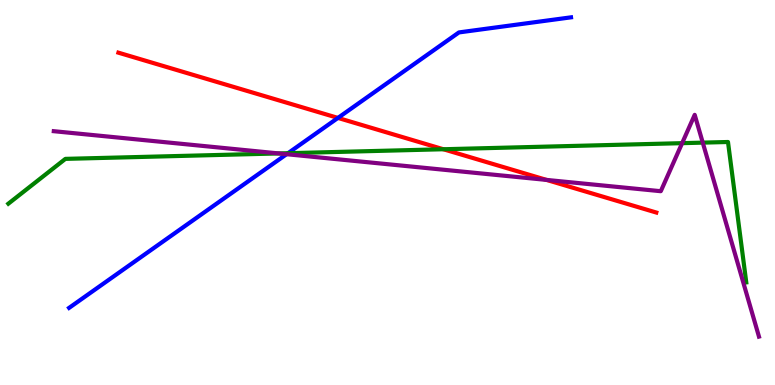[{'lines': ['blue', 'red'], 'intersections': [{'x': 4.36, 'y': 6.94}]}, {'lines': ['green', 'red'], 'intersections': [{'x': 5.72, 'y': 6.12}]}, {'lines': ['purple', 'red'], 'intersections': [{'x': 7.05, 'y': 5.33}]}, {'lines': ['blue', 'green'], 'intersections': [{'x': 3.72, 'y': 6.02}]}, {'lines': ['blue', 'purple'], 'intersections': [{'x': 3.7, 'y': 5.99}]}, {'lines': ['green', 'purple'], 'intersections': [{'x': 3.6, 'y': 6.01}, {'x': 8.8, 'y': 6.28}, {'x': 9.07, 'y': 6.3}]}]